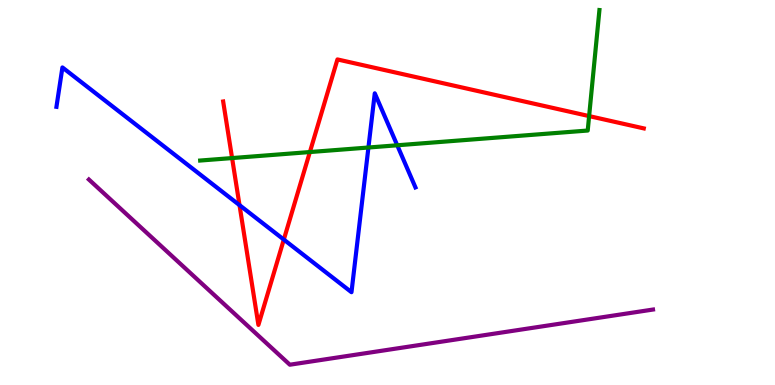[{'lines': ['blue', 'red'], 'intersections': [{'x': 3.09, 'y': 4.67}, {'x': 3.66, 'y': 3.78}]}, {'lines': ['green', 'red'], 'intersections': [{'x': 2.99, 'y': 5.89}, {'x': 4.0, 'y': 6.05}, {'x': 7.6, 'y': 6.98}]}, {'lines': ['purple', 'red'], 'intersections': []}, {'lines': ['blue', 'green'], 'intersections': [{'x': 4.75, 'y': 6.17}, {'x': 5.13, 'y': 6.23}]}, {'lines': ['blue', 'purple'], 'intersections': []}, {'lines': ['green', 'purple'], 'intersections': []}]